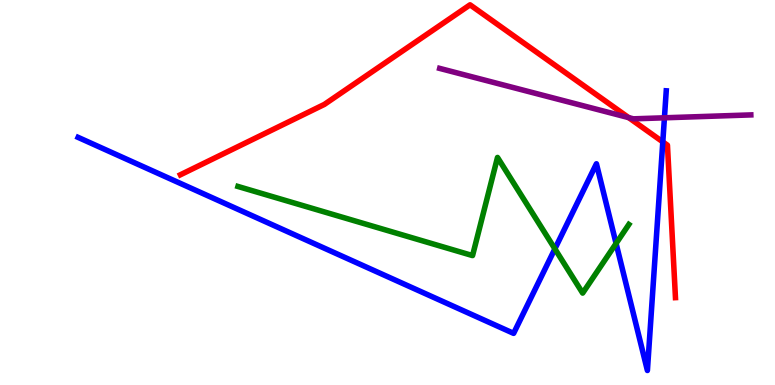[{'lines': ['blue', 'red'], 'intersections': [{'x': 8.55, 'y': 6.31}]}, {'lines': ['green', 'red'], 'intersections': []}, {'lines': ['purple', 'red'], 'intersections': [{'x': 8.11, 'y': 6.95}]}, {'lines': ['blue', 'green'], 'intersections': [{'x': 7.16, 'y': 3.54}, {'x': 7.95, 'y': 3.68}]}, {'lines': ['blue', 'purple'], 'intersections': [{'x': 8.57, 'y': 6.94}]}, {'lines': ['green', 'purple'], 'intersections': []}]